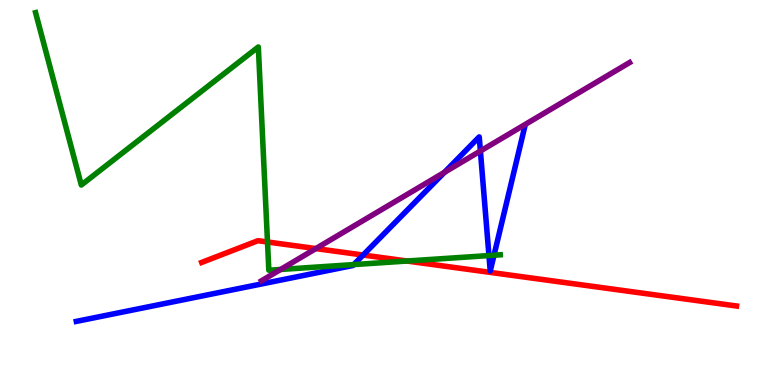[{'lines': ['blue', 'red'], 'intersections': [{'x': 4.69, 'y': 3.38}]}, {'lines': ['green', 'red'], 'intersections': [{'x': 3.45, 'y': 3.71}, {'x': 5.25, 'y': 3.22}]}, {'lines': ['purple', 'red'], 'intersections': [{'x': 4.08, 'y': 3.54}]}, {'lines': ['blue', 'green'], 'intersections': [{'x': 4.56, 'y': 3.13}, {'x': 6.31, 'y': 3.36}, {'x': 6.37, 'y': 3.37}]}, {'lines': ['blue', 'purple'], 'intersections': [{'x': 5.73, 'y': 5.52}, {'x': 6.2, 'y': 6.08}]}, {'lines': ['green', 'purple'], 'intersections': [{'x': 3.62, 'y': 3.0}]}]